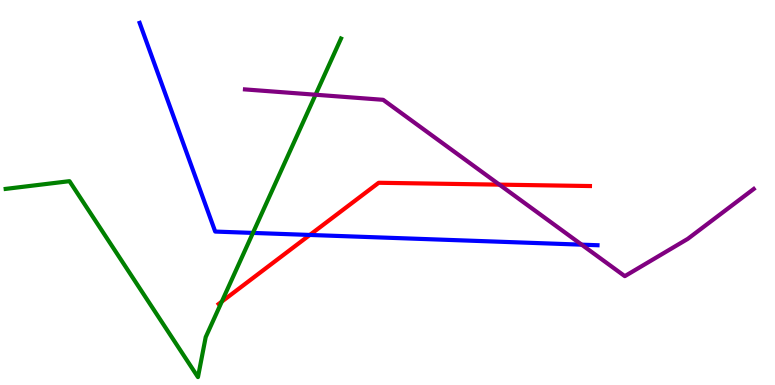[{'lines': ['blue', 'red'], 'intersections': [{'x': 4.0, 'y': 3.9}]}, {'lines': ['green', 'red'], 'intersections': [{'x': 2.86, 'y': 2.17}]}, {'lines': ['purple', 'red'], 'intersections': [{'x': 6.44, 'y': 5.2}]}, {'lines': ['blue', 'green'], 'intersections': [{'x': 3.26, 'y': 3.95}]}, {'lines': ['blue', 'purple'], 'intersections': [{'x': 7.51, 'y': 3.65}]}, {'lines': ['green', 'purple'], 'intersections': [{'x': 4.07, 'y': 7.54}]}]